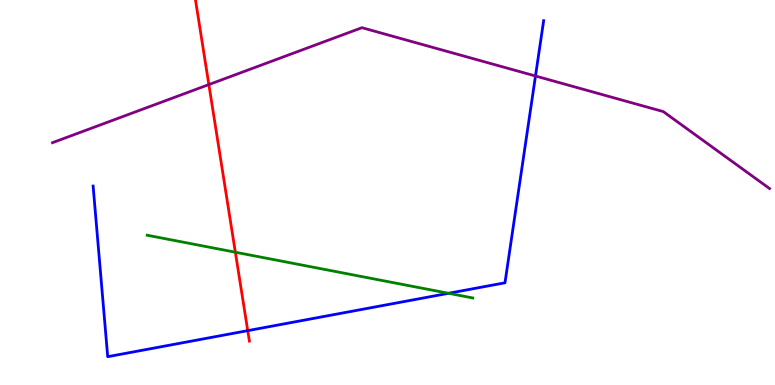[{'lines': ['blue', 'red'], 'intersections': [{'x': 3.2, 'y': 1.41}]}, {'lines': ['green', 'red'], 'intersections': [{'x': 3.04, 'y': 3.45}]}, {'lines': ['purple', 'red'], 'intersections': [{'x': 2.69, 'y': 7.8}]}, {'lines': ['blue', 'green'], 'intersections': [{'x': 5.79, 'y': 2.38}]}, {'lines': ['blue', 'purple'], 'intersections': [{'x': 6.91, 'y': 8.03}]}, {'lines': ['green', 'purple'], 'intersections': []}]